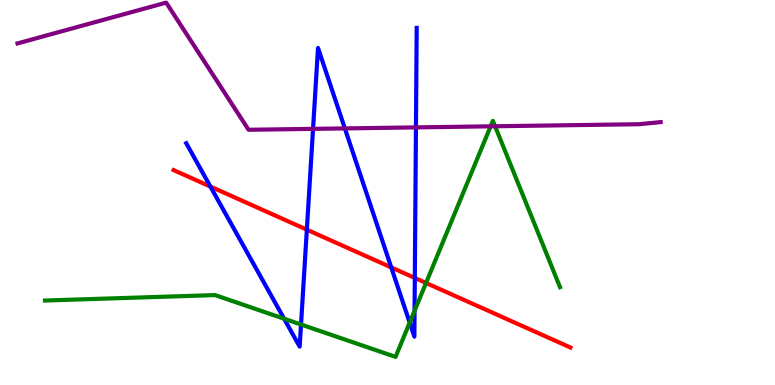[{'lines': ['blue', 'red'], 'intersections': [{'x': 2.71, 'y': 5.15}, {'x': 3.96, 'y': 4.03}, {'x': 5.05, 'y': 3.05}, {'x': 5.35, 'y': 2.78}]}, {'lines': ['green', 'red'], 'intersections': [{'x': 5.5, 'y': 2.65}]}, {'lines': ['purple', 'red'], 'intersections': []}, {'lines': ['blue', 'green'], 'intersections': [{'x': 3.67, 'y': 1.72}, {'x': 3.88, 'y': 1.57}, {'x': 5.29, 'y': 1.62}, {'x': 5.35, 'y': 1.93}]}, {'lines': ['blue', 'purple'], 'intersections': [{'x': 4.04, 'y': 6.65}, {'x': 4.45, 'y': 6.66}, {'x': 5.37, 'y': 6.69}]}, {'lines': ['green', 'purple'], 'intersections': [{'x': 6.33, 'y': 6.72}, {'x': 6.39, 'y': 6.72}]}]